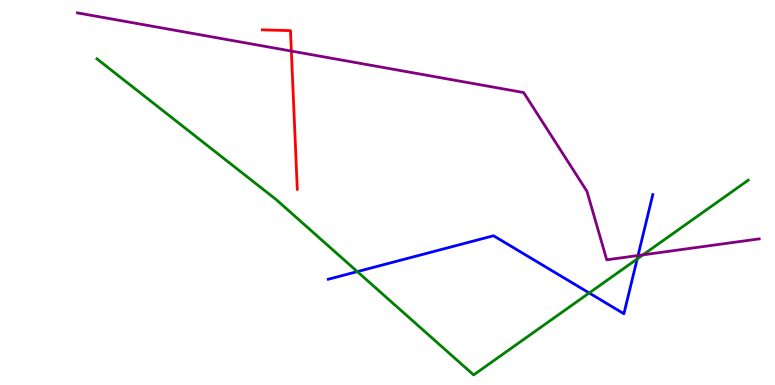[{'lines': ['blue', 'red'], 'intersections': []}, {'lines': ['green', 'red'], 'intersections': []}, {'lines': ['purple', 'red'], 'intersections': [{'x': 3.76, 'y': 8.67}]}, {'lines': ['blue', 'green'], 'intersections': [{'x': 4.61, 'y': 2.95}, {'x': 7.6, 'y': 2.39}, {'x': 8.22, 'y': 3.27}]}, {'lines': ['blue', 'purple'], 'intersections': [{'x': 8.23, 'y': 3.36}]}, {'lines': ['green', 'purple'], 'intersections': [{'x': 8.3, 'y': 3.38}]}]